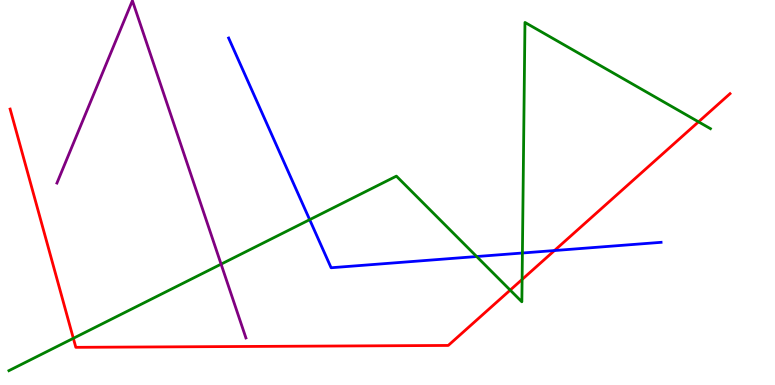[{'lines': ['blue', 'red'], 'intersections': [{'x': 7.15, 'y': 3.49}]}, {'lines': ['green', 'red'], 'intersections': [{'x': 0.946, 'y': 1.21}, {'x': 6.58, 'y': 2.46}, {'x': 6.74, 'y': 2.74}, {'x': 9.01, 'y': 6.84}]}, {'lines': ['purple', 'red'], 'intersections': []}, {'lines': ['blue', 'green'], 'intersections': [{'x': 4.0, 'y': 4.29}, {'x': 6.15, 'y': 3.34}, {'x': 6.74, 'y': 3.43}]}, {'lines': ['blue', 'purple'], 'intersections': []}, {'lines': ['green', 'purple'], 'intersections': [{'x': 2.85, 'y': 3.14}]}]